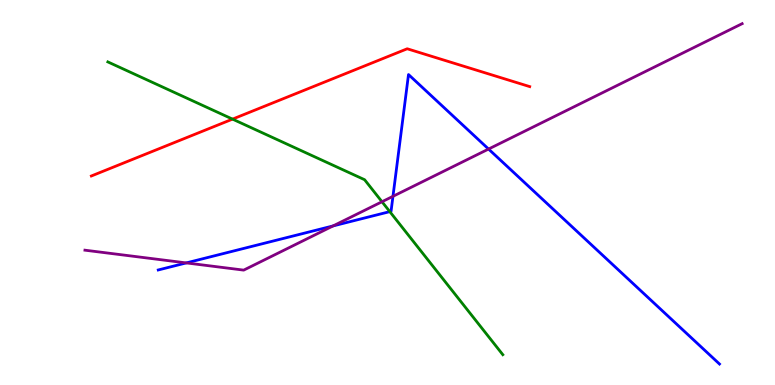[{'lines': ['blue', 'red'], 'intersections': []}, {'lines': ['green', 'red'], 'intersections': [{'x': 3.0, 'y': 6.91}]}, {'lines': ['purple', 'red'], 'intersections': []}, {'lines': ['blue', 'green'], 'intersections': [{'x': 5.03, 'y': 4.5}]}, {'lines': ['blue', 'purple'], 'intersections': [{'x': 2.4, 'y': 3.17}, {'x': 4.3, 'y': 4.13}, {'x': 5.07, 'y': 4.9}, {'x': 6.3, 'y': 6.13}]}, {'lines': ['green', 'purple'], 'intersections': [{'x': 4.93, 'y': 4.76}]}]